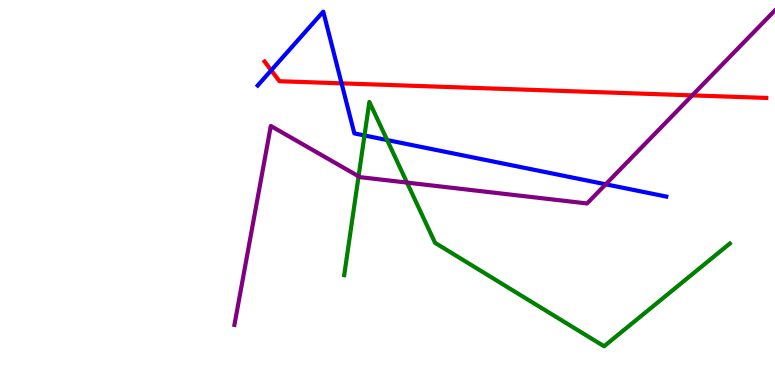[{'lines': ['blue', 'red'], 'intersections': [{'x': 3.5, 'y': 8.17}, {'x': 4.41, 'y': 7.84}]}, {'lines': ['green', 'red'], 'intersections': []}, {'lines': ['purple', 'red'], 'intersections': [{'x': 8.93, 'y': 7.52}]}, {'lines': ['blue', 'green'], 'intersections': [{'x': 4.7, 'y': 6.48}, {'x': 5.0, 'y': 6.36}]}, {'lines': ['blue', 'purple'], 'intersections': [{'x': 7.82, 'y': 5.21}]}, {'lines': ['green', 'purple'], 'intersections': [{'x': 4.63, 'y': 5.42}, {'x': 5.25, 'y': 5.26}]}]